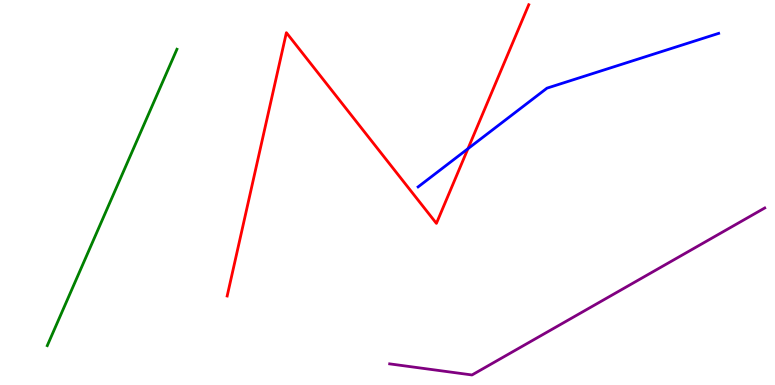[{'lines': ['blue', 'red'], 'intersections': [{'x': 6.04, 'y': 6.14}]}, {'lines': ['green', 'red'], 'intersections': []}, {'lines': ['purple', 'red'], 'intersections': []}, {'lines': ['blue', 'green'], 'intersections': []}, {'lines': ['blue', 'purple'], 'intersections': []}, {'lines': ['green', 'purple'], 'intersections': []}]